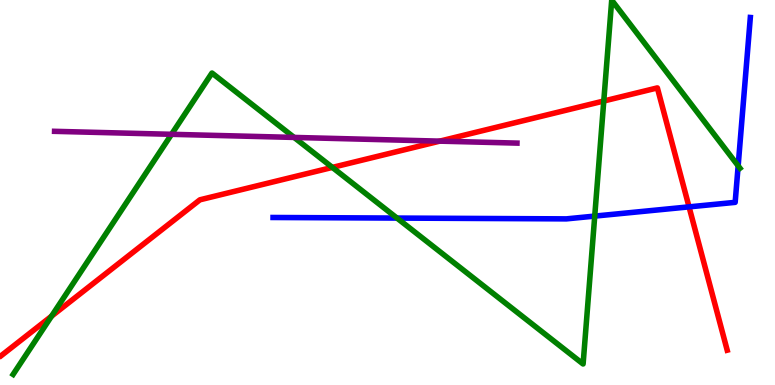[{'lines': ['blue', 'red'], 'intersections': [{'x': 8.89, 'y': 4.63}]}, {'lines': ['green', 'red'], 'intersections': [{'x': 0.665, 'y': 1.79}, {'x': 4.29, 'y': 5.65}, {'x': 7.79, 'y': 7.38}]}, {'lines': ['purple', 'red'], 'intersections': [{'x': 5.67, 'y': 6.33}]}, {'lines': ['blue', 'green'], 'intersections': [{'x': 5.12, 'y': 4.34}, {'x': 7.67, 'y': 4.39}, {'x': 9.52, 'y': 5.69}]}, {'lines': ['blue', 'purple'], 'intersections': []}, {'lines': ['green', 'purple'], 'intersections': [{'x': 2.21, 'y': 6.51}, {'x': 3.8, 'y': 6.43}]}]